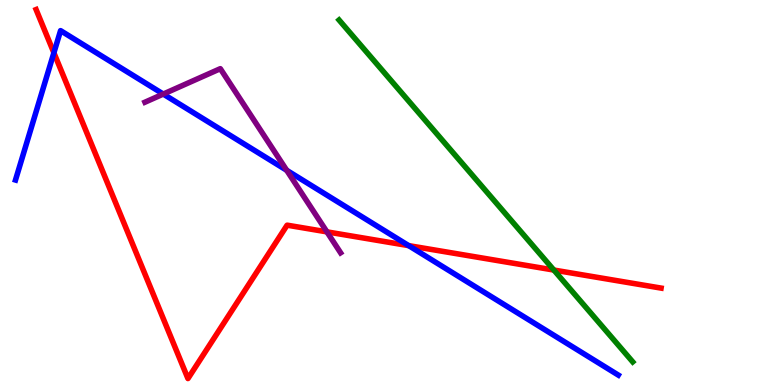[{'lines': ['blue', 'red'], 'intersections': [{'x': 0.695, 'y': 8.63}, {'x': 5.27, 'y': 3.62}]}, {'lines': ['green', 'red'], 'intersections': [{'x': 7.15, 'y': 2.99}]}, {'lines': ['purple', 'red'], 'intersections': [{'x': 4.22, 'y': 3.98}]}, {'lines': ['blue', 'green'], 'intersections': []}, {'lines': ['blue', 'purple'], 'intersections': [{'x': 2.11, 'y': 7.56}, {'x': 3.7, 'y': 5.58}]}, {'lines': ['green', 'purple'], 'intersections': []}]